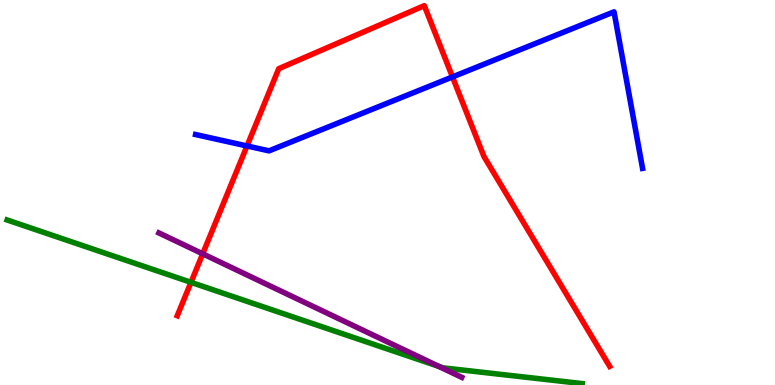[{'lines': ['blue', 'red'], 'intersections': [{'x': 3.19, 'y': 6.21}, {'x': 5.84, 'y': 8.0}]}, {'lines': ['green', 'red'], 'intersections': [{'x': 2.46, 'y': 2.67}]}, {'lines': ['purple', 'red'], 'intersections': [{'x': 2.62, 'y': 3.41}]}, {'lines': ['blue', 'green'], 'intersections': []}, {'lines': ['blue', 'purple'], 'intersections': []}, {'lines': ['green', 'purple'], 'intersections': [{'x': 5.66, 'y': 0.482}]}]